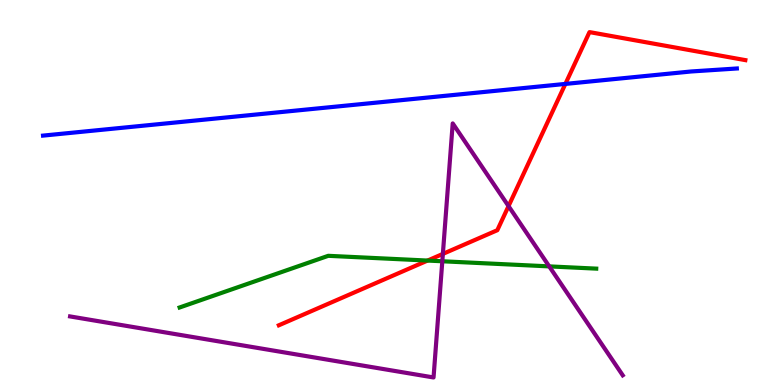[{'lines': ['blue', 'red'], 'intersections': [{'x': 7.3, 'y': 7.82}]}, {'lines': ['green', 'red'], 'intersections': [{'x': 5.52, 'y': 3.23}]}, {'lines': ['purple', 'red'], 'intersections': [{'x': 5.71, 'y': 3.41}, {'x': 6.56, 'y': 4.65}]}, {'lines': ['blue', 'green'], 'intersections': []}, {'lines': ['blue', 'purple'], 'intersections': []}, {'lines': ['green', 'purple'], 'intersections': [{'x': 5.71, 'y': 3.21}, {'x': 7.09, 'y': 3.08}]}]